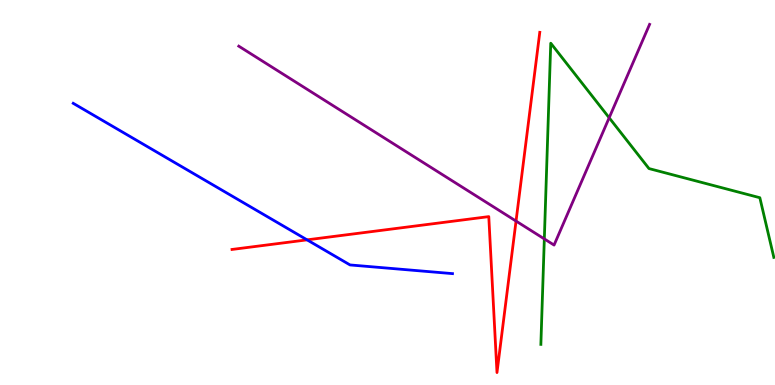[{'lines': ['blue', 'red'], 'intersections': [{'x': 3.96, 'y': 3.77}]}, {'lines': ['green', 'red'], 'intersections': []}, {'lines': ['purple', 'red'], 'intersections': [{'x': 6.66, 'y': 4.26}]}, {'lines': ['blue', 'green'], 'intersections': []}, {'lines': ['blue', 'purple'], 'intersections': []}, {'lines': ['green', 'purple'], 'intersections': [{'x': 7.02, 'y': 3.79}, {'x': 7.86, 'y': 6.94}]}]